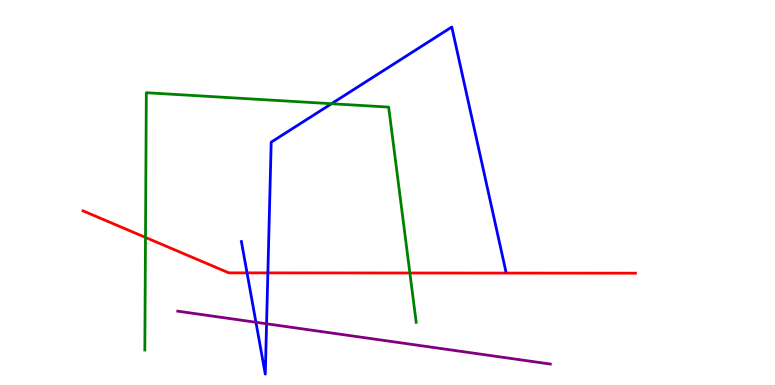[{'lines': ['blue', 'red'], 'intersections': [{'x': 3.19, 'y': 2.91}, {'x': 3.46, 'y': 2.91}]}, {'lines': ['green', 'red'], 'intersections': [{'x': 1.88, 'y': 3.83}, {'x': 5.29, 'y': 2.91}]}, {'lines': ['purple', 'red'], 'intersections': []}, {'lines': ['blue', 'green'], 'intersections': [{'x': 4.28, 'y': 7.31}]}, {'lines': ['blue', 'purple'], 'intersections': [{'x': 3.3, 'y': 1.63}, {'x': 3.44, 'y': 1.59}]}, {'lines': ['green', 'purple'], 'intersections': []}]